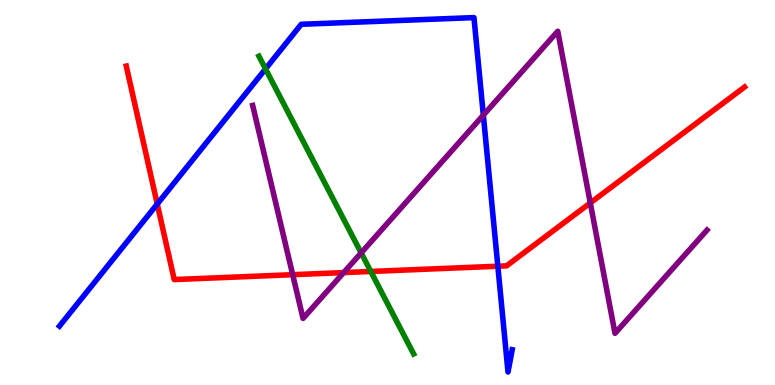[{'lines': ['blue', 'red'], 'intersections': [{'x': 2.03, 'y': 4.7}, {'x': 6.42, 'y': 3.09}]}, {'lines': ['green', 'red'], 'intersections': [{'x': 4.78, 'y': 2.95}]}, {'lines': ['purple', 'red'], 'intersections': [{'x': 3.78, 'y': 2.87}, {'x': 4.43, 'y': 2.92}, {'x': 7.62, 'y': 4.73}]}, {'lines': ['blue', 'green'], 'intersections': [{'x': 3.43, 'y': 8.21}]}, {'lines': ['blue', 'purple'], 'intersections': [{'x': 6.24, 'y': 7.01}]}, {'lines': ['green', 'purple'], 'intersections': [{'x': 4.66, 'y': 3.43}]}]